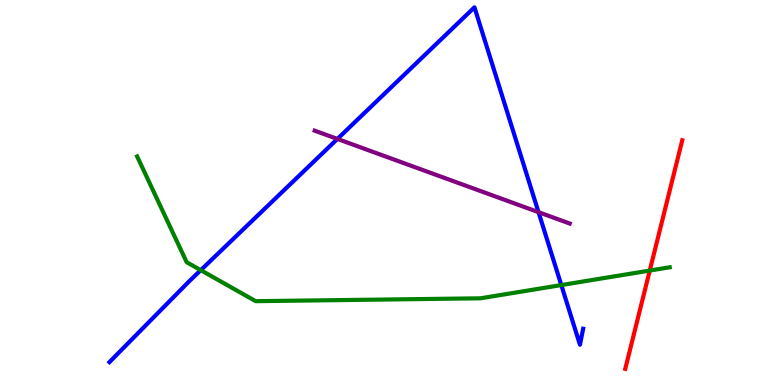[{'lines': ['blue', 'red'], 'intersections': []}, {'lines': ['green', 'red'], 'intersections': [{'x': 8.38, 'y': 2.97}]}, {'lines': ['purple', 'red'], 'intersections': []}, {'lines': ['blue', 'green'], 'intersections': [{'x': 2.59, 'y': 2.98}, {'x': 7.24, 'y': 2.6}]}, {'lines': ['blue', 'purple'], 'intersections': [{'x': 4.35, 'y': 6.39}, {'x': 6.95, 'y': 4.49}]}, {'lines': ['green', 'purple'], 'intersections': []}]